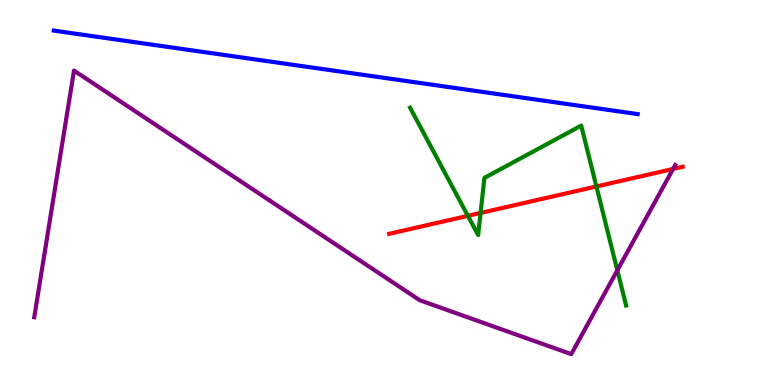[{'lines': ['blue', 'red'], 'intersections': []}, {'lines': ['green', 'red'], 'intersections': [{'x': 6.04, 'y': 4.39}, {'x': 6.2, 'y': 4.47}, {'x': 7.7, 'y': 5.16}]}, {'lines': ['purple', 'red'], 'intersections': [{'x': 8.69, 'y': 5.61}]}, {'lines': ['blue', 'green'], 'intersections': []}, {'lines': ['blue', 'purple'], 'intersections': []}, {'lines': ['green', 'purple'], 'intersections': [{'x': 7.97, 'y': 2.98}]}]